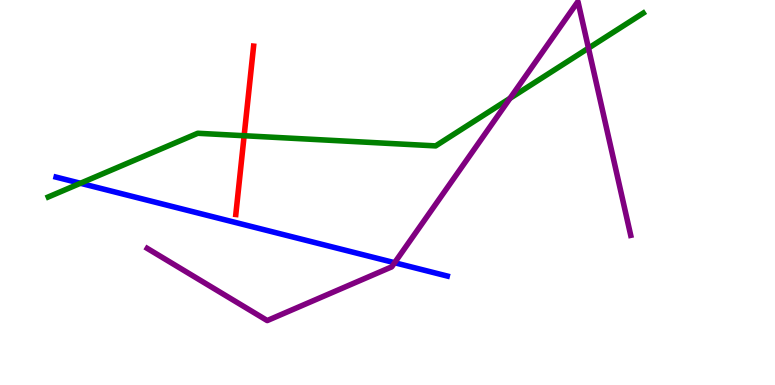[{'lines': ['blue', 'red'], 'intersections': []}, {'lines': ['green', 'red'], 'intersections': [{'x': 3.15, 'y': 6.47}]}, {'lines': ['purple', 'red'], 'intersections': []}, {'lines': ['blue', 'green'], 'intersections': [{'x': 1.04, 'y': 5.24}]}, {'lines': ['blue', 'purple'], 'intersections': [{'x': 5.09, 'y': 3.18}]}, {'lines': ['green', 'purple'], 'intersections': [{'x': 6.58, 'y': 7.45}, {'x': 7.59, 'y': 8.75}]}]